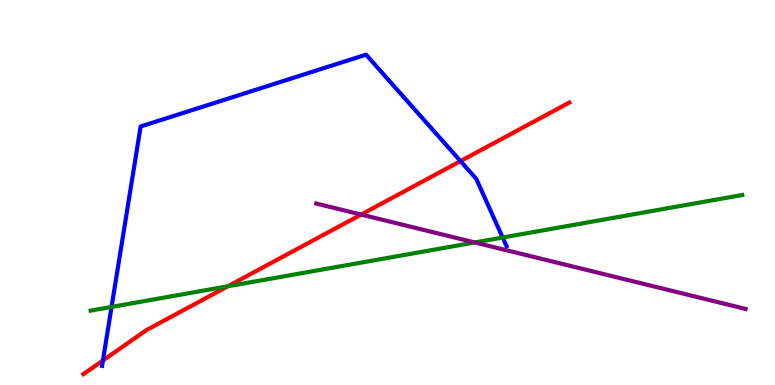[{'lines': ['blue', 'red'], 'intersections': [{'x': 1.33, 'y': 0.637}, {'x': 5.94, 'y': 5.82}]}, {'lines': ['green', 'red'], 'intersections': [{'x': 2.94, 'y': 2.56}]}, {'lines': ['purple', 'red'], 'intersections': [{'x': 4.66, 'y': 4.43}]}, {'lines': ['blue', 'green'], 'intersections': [{'x': 1.44, 'y': 2.03}, {'x': 6.49, 'y': 3.83}]}, {'lines': ['blue', 'purple'], 'intersections': []}, {'lines': ['green', 'purple'], 'intersections': [{'x': 6.13, 'y': 3.7}]}]